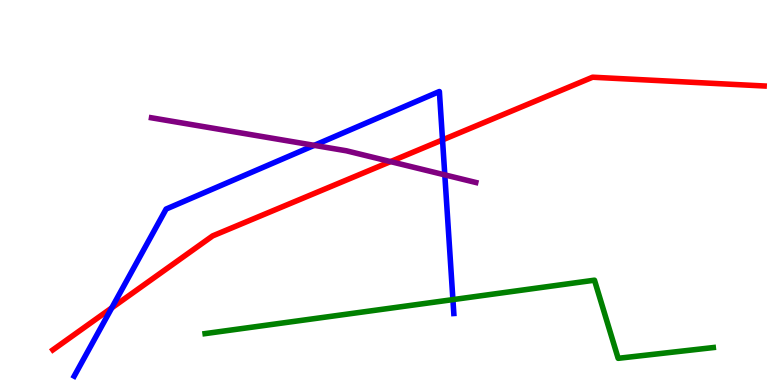[{'lines': ['blue', 'red'], 'intersections': [{'x': 1.44, 'y': 2.0}, {'x': 5.71, 'y': 6.37}]}, {'lines': ['green', 'red'], 'intersections': []}, {'lines': ['purple', 'red'], 'intersections': [{'x': 5.04, 'y': 5.8}]}, {'lines': ['blue', 'green'], 'intersections': [{'x': 5.84, 'y': 2.22}]}, {'lines': ['blue', 'purple'], 'intersections': [{'x': 4.05, 'y': 6.22}, {'x': 5.74, 'y': 5.46}]}, {'lines': ['green', 'purple'], 'intersections': []}]